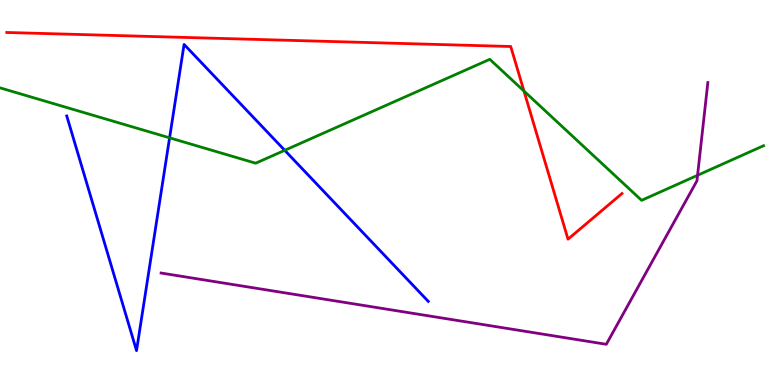[{'lines': ['blue', 'red'], 'intersections': []}, {'lines': ['green', 'red'], 'intersections': [{'x': 6.76, 'y': 7.63}]}, {'lines': ['purple', 'red'], 'intersections': []}, {'lines': ['blue', 'green'], 'intersections': [{'x': 2.19, 'y': 6.42}, {'x': 3.67, 'y': 6.1}]}, {'lines': ['blue', 'purple'], 'intersections': []}, {'lines': ['green', 'purple'], 'intersections': [{'x': 9.0, 'y': 5.45}]}]